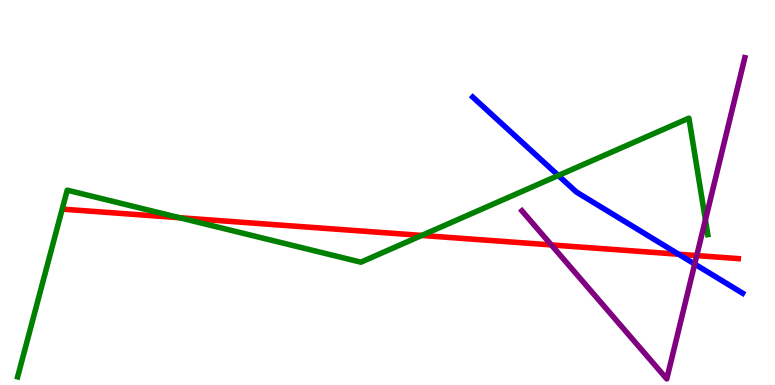[{'lines': ['blue', 'red'], 'intersections': [{'x': 8.76, 'y': 3.4}]}, {'lines': ['green', 'red'], 'intersections': [{'x': 2.32, 'y': 4.35}, {'x': 5.44, 'y': 3.88}]}, {'lines': ['purple', 'red'], 'intersections': [{'x': 7.11, 'y': 3.64}, {'x': 8.99, 'y': 3.36}]}, {'lines': ['blue', 'green'], 'intersections': [{'x': 7.2, 'y': 5.44}]}, {'lines': ['blue', 'purple'], 'intersections': [{'x': 8.96, 'y': 3.14}]}, {'lines': ['green', 'purple'], 'intersections': [{'x': 9.1, 'y': 4.29}]}]